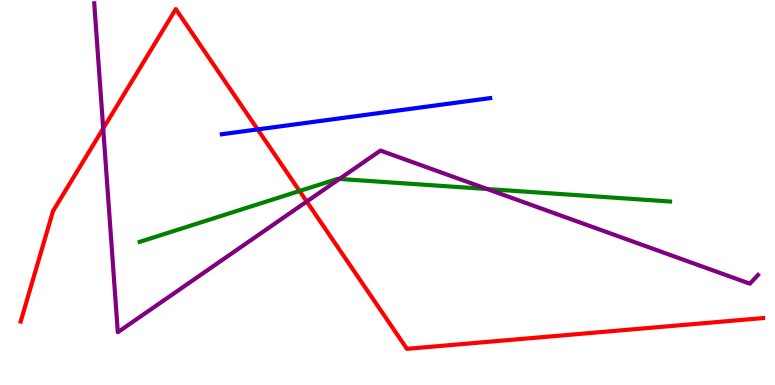[{'lines': ['blue', 'red'], 'intersections': [{'x': 3.32, 'y': 6.64}]}, {'lines': ['green', 'red'], 'intersections': [{'x': 3.87, 'y': 5.04}]}, {'lines': ['purple', 'red'], 'intersections': [{'x': 1.33, 'y': 6.66}, {'x': 3.96, 'y': 4.76}]}, {'lines': ['blue', 'green'], 'intersections': []}, {'lines': ['blue', 'purple'], 'intersections': []}, {'lines': ['green', 'purple'], 'intersections': [{'x': 4.38, 'y': 5.35}, {'x': 6.29, 'y': 5.09}]}]